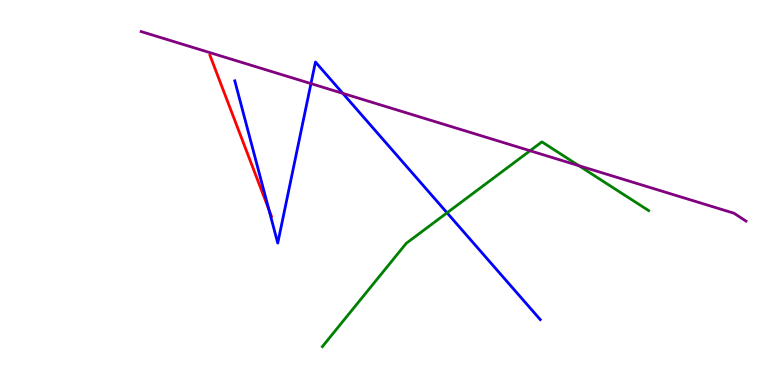[{'lines': ['blue', 'red'], 'intersections': [{'x': 3.47, 'y': 4.56}]}, {'lines': ['green', 'red'], 'intersections': []}, {'lines': ['purple', 'red'], 'intersections': []}, {'lines': ['blue', 'green'], 'intersections': [{'x': 5.77, 'y': 4.47}]}, {'lines': ['blue', 'purple'], 'intersections': [{'x': 4.01, 'y': 7.83}, {'x': 4.42, 'y': 7.58}]}, {'lines': ['green', 'purple'], 'intersections': [{'x': 6.84, 'y': 6.08}, {'x': 7.47, 'y': 5.7}]}]